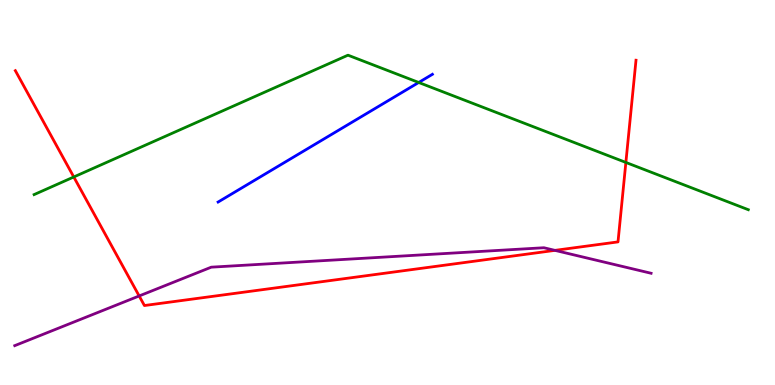[{'lines': ['blue', 'red'], 'intersections': []}, {'lines': ['green', 'red'], 'intersections': [{'x': 0.952, 'y': 5.4}, {'x': 8.08, 'y': 5.78}]}, {'lines': ['purple', 'red'], 'intersections': [{'x': 1.8, 'y': 2.31}, {'x': 7.16, 'y': 3.5}]}, {'lines': ['blue', 'green'], 'intersections': [{'x': 5.4, 'y': 7.86}]}, {'lines': ['blue', 'purple'], 'intersections': []}, {'lines': ['green', 'purple'], 'intersections': []}]